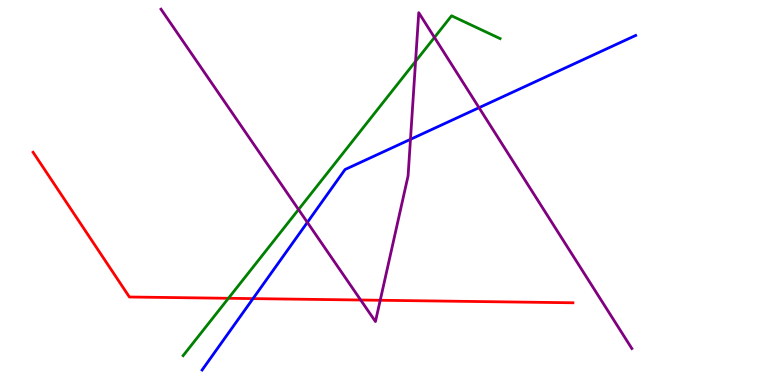[{'lines': ['blue', 'red'], 'intersections': [{'x': 3.26, 'y': 2.24}]}, {'lines': ['green', 'red'], 'intersections': [{'x': 2.95, 'y': 2.25}]}, {'lines': ['purple', 'red'], 'intersections': [{'x': 4.65, 'y': 2.21}, {'x': 4.91, 'y': 2.2}]}, {'lines': ['blue', 'green'], 'intersections': []}, {'lines': ['blue', 'purple'], 'intersections': [{'x': 3.97, 'y': 4.22}, {'x': 5.3, 'y': 6.38}, {'x': 6.18, 'y': 7.2}]}, {'lines': ['green', 'purple'], 'intersections': [{'x': 3.85, 'y': 4.56}, {'x': 5.36, 'y': 8.41}, {'x': 5.61, 'y': 9.03}]}]